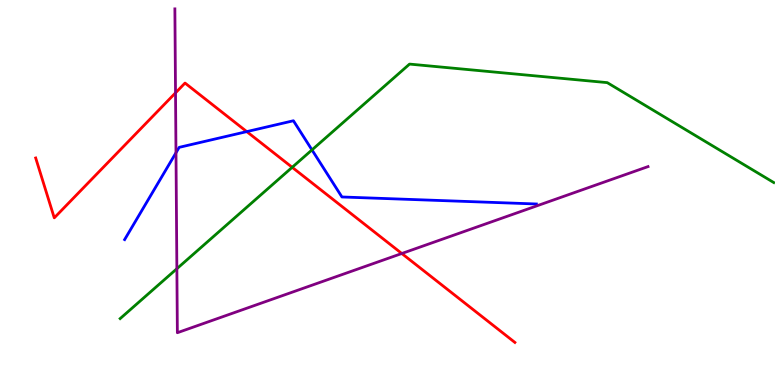[{'lines': ['blue', 'red'], 'intersections': [{'x': 3.18, 'y': 6.58}]}, {'lines': ['green', 'red'], 'intersections': [{'x': 3.77, 'y': 5.65}]}, {'lines': ['purple', 'red'], 'intersections': [{'x': 2.26, 'y': 7.59}, {'x': 5.18, 'y': 3.42}]}, {'lines': ['blue', 'green'], 'intersections': [{'x': 4.03, 'y': 6.11}]}, {'lines': ['blue', 'purple'], 'intersections': [{'x': 2.27, 'y': 6.03}]}, {'lines': ['green', 'purple'], 'intersections': [{'x': 2.28, 'y': 3.02}]}]